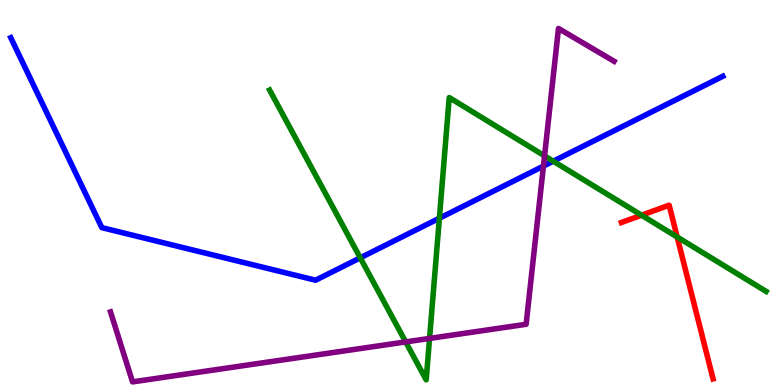[{'lines': ['blue', 'red'], 'intersections': []}, {'lines': ['green', 'red'], 'intersections': [{'x': 8.28, 'y': 4.41}, {'x': 8.74, 'y': 3.84}]}, {'lines': ['purple', 'red'], 'intersections': []}, {'lines': ['blue', 'green'], 'intersections': [{'x': 4.65, 'y': 3.3}, {'x': 5.67, 'y': 4.33}, {'x': 7.14, 'y': 5.81}]}, {'lines': ['blue', 'purple'], 'intersections': [{'x': 7.01, 'y': 5.69}]}, {'lines': ['green', 'purple'], 'intersections': [{'x': 5.23, 'y': 1.12}, {'x': 5.54, 'y': 1.21}, {'x': 7.03, 'y': 5.95}]}]